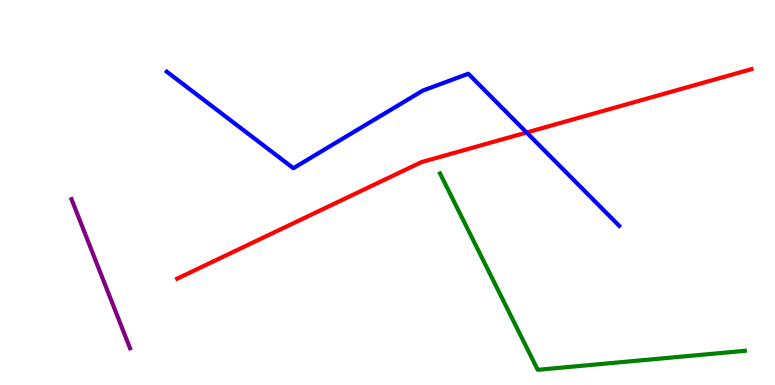[{'lines': ['blue', 'red'], 'intersections': [{'x': 6.8, 'y': 6.56}]}, {'lines': ['green', 'red'], 'intersections': []}, {'lines': ['purple', 'red'], 'intersections': []}, {'lines': ['blue', 'green'], 'intersections': []}, {'lines': ['blue', 'purple'], 'intersections': []}, {'lines': ['green', 'purple'], 'intersections': []}]